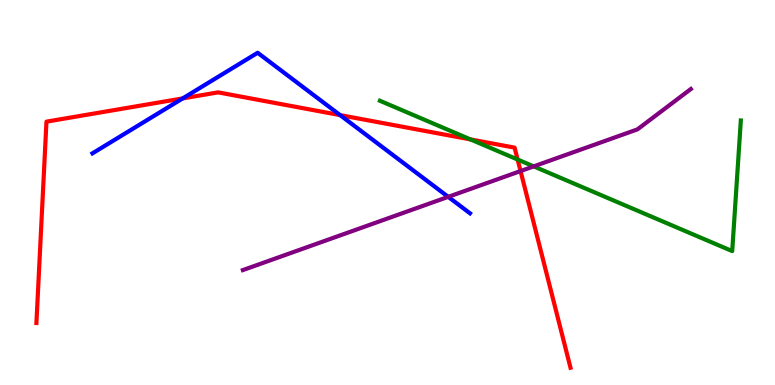[{'lines': ['blue', 'red'], 'intersections': [{'x': 2.36, 'y': 7.44}, {'x': 4.39, 'y': 7.01}]}, {'lines': ['green', 'red'], 'intersections': [{'x': 6.07, 'y': 6.38}, {'x': 6.68, 'y': 5.86}]}, {'lines': ['purple', 'red'], 'intersections': [{'x': 6.72, 'y': 5.56}]}, {'lines': ['blue', 'green'], 'intersections': []}, {'lines': ['blue', 'purple'], 'intersections': [{'x': 5.78, 'y': 4.89}]}, {'lines': ['green', 'purple'], 'intersections': [{'x': 6.89, 'y': 5.68}]}]